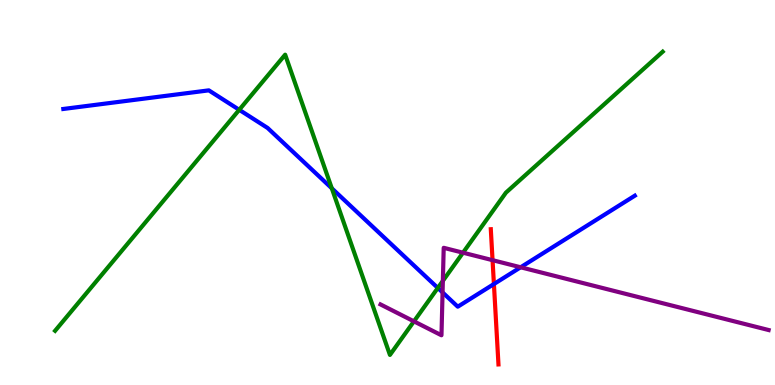[{'lines': ['blue', 'red'], 'intersections': [{'x': 6.37, 'y': 2.62}]}, {'lines': ['green', 'red'], 'intersections': []}, {'lines': ['purple', 'red'], 'intersections': [{'x': 6.36, 'y': 3.24}]}, {'lines': ['blue', 'green'], 'intersections': [{'x': 3.09, 'y': 7.15}, {'x': 4.28, 'y': 5.11}, {'x': 5.65, 'y': 2.52}]}, {'lines': ['blue', 'purple'], 'intersections': [{'x': 5.71, 'y': 2.4}, {'x': 6.72, 'y': 3.06}]}, {'lines': ['green', 'purple'], 'intersections': [{'x': 5.34, 'y': 1.65}, {'x': 5.71, 'y': 2.7}, {'x': 5.97, 'y': 3.44}]}]